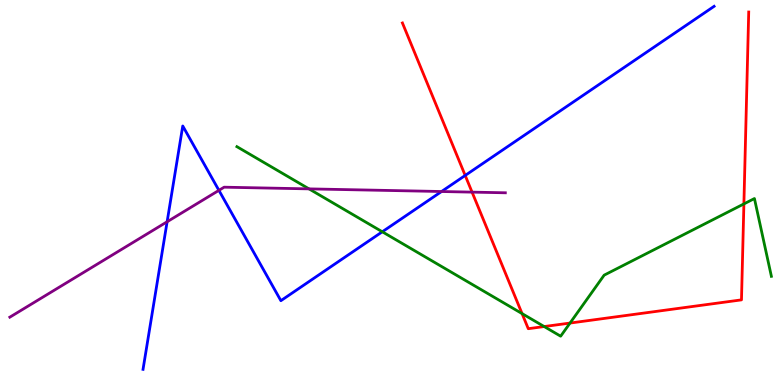[{'lines': ['blue', 'red'], 'intersections': [{'x': 6.0, 'y': 5.44}]}, {'lines': ['green', 'red'], 'intersections': [{'x': 6.74, 'y': 1.85}, {'x': 7.02, 'y': 1.52}, {'x': 7.36, 'y': 1.61}, {'x': 9.6, 'y': 4.7}]}, {'lines': ['purple', 'red'], 'intersections': [{'x': 6.09, 'y': 5.01}]}, {'lines': ['blue', 'green'], 'intersections': [{'x': 4.93, 'y': 3.98}]}, {'lines': ['blue', 'purple'], 'intersections': [{'x': 2.16, 'y': 4.24}, {'x': 2.82, 'y': 5.06}, {'x': 5.7, 'y': 5.03}]}, {'lines': ['green', 'purple'], 'intersections': [{'x': 3.99, 'y': 5.09}]}]